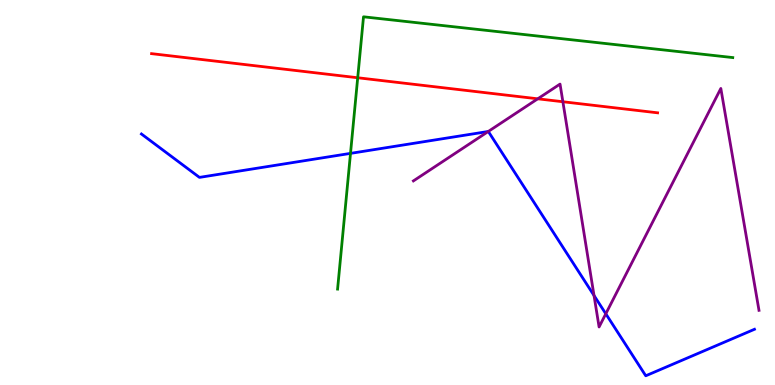[{'lines': ['blue', 'red'], 'intersections': []}, {'lines': ['green', 'red'], 'intersections': [{'x': 4.62, 'y': 7.98}]}, {'lines': ['purple', 'red'], 'intersections': [{'x': 6.94, 'y': 7.43}, {'x': 7.26, 'y': 7.36}]}, {'lines': ['blue', 'green'], 'intersections': [{'x': 4.52, 'y': 6.02}]}, {'lines': ['blue', 'purple'], 'intersections': [{'x': 6.3, 'y': 6.59}, {'x': 7.66, 'y': 2.32}, {'x': 7.82, 'y': 1.85}]}, {'lines': ['green', 'purple'], 'intersections': []}]